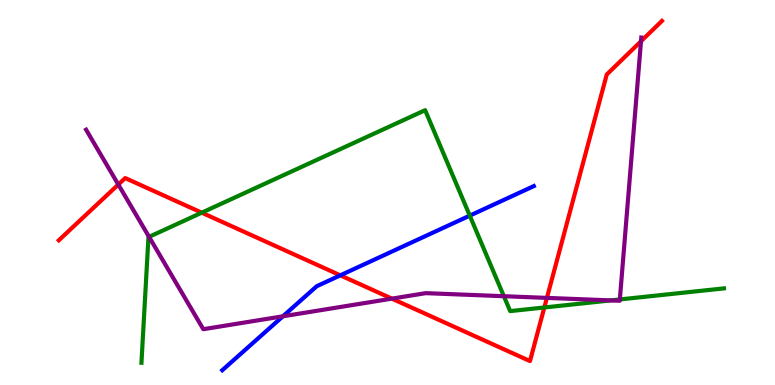[{'lines': ['blue', 'red'], 'intersections': [{'x': 4.39, 'y': 2.85}]}, {'lines': ['green', 'red'], 'intersections': [{'x': 2.6, 'y': 4.48}, {'x': 7.02, 'y': 2.01}]}, {'lines': ['purple', 'red'], 'intersections': [{'x': 1.53, 'y': 5.21}, {'x': 5.06, 'y': 2.24}, {'x': 7.06, 'y': 2.26}, {'x': 8.27, 'y': 8.93}]}, {'lines': ['blue', 'green'], 'intersections': [{'x': 6.06, 'y': 4.4}]}, {'lines': ['blue', 'purple'], 'intersections': [{'x': 3.65, 'y': 1.78}]}, {'lines': ['green', 'purple'], 'intersections': [{'x': 1.92, 'y': 3.85}, {'x': 6.5, 'y': 2.31}, {'x': 7.88, 'y': 2.2}, {'x': 8.0, 'y': 2.22}]}]